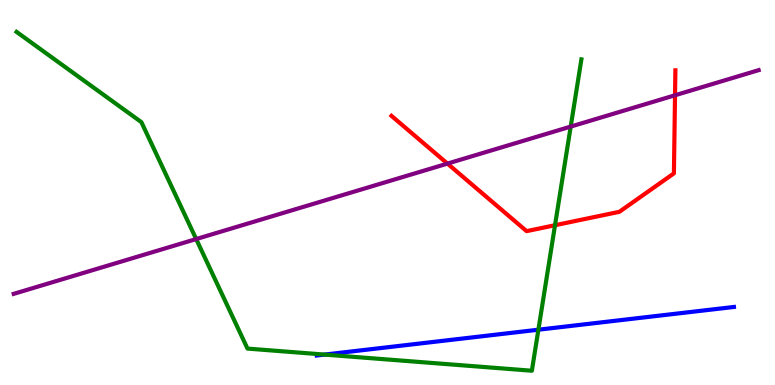[{'lines': ['blue', 'red'], 'intersections': []}, {'lines': ['green', 'red'], 'intersections': [{'x': 7.16, 'y': 4.15}]}, {'lines': ['purple', 'red'], 'intersections': [{'x': 5.77, 'y': 5.75}, {'x': 8.71, 'y': 7.53}]}, {'lines': ['blue', 'green'], 'intersections': [{'x': 4.19, 'y': 0.79}, {'x': 6.95, 'y': 1.44}]}, {'lines': ['blue', 'purple'], 'intersections': []}, {'lines': ['green', 'purple'], 'intersections': [{'x': 2.53, 'y': 3.79}, {'x': 7.36, 'y': 6.71}]}]